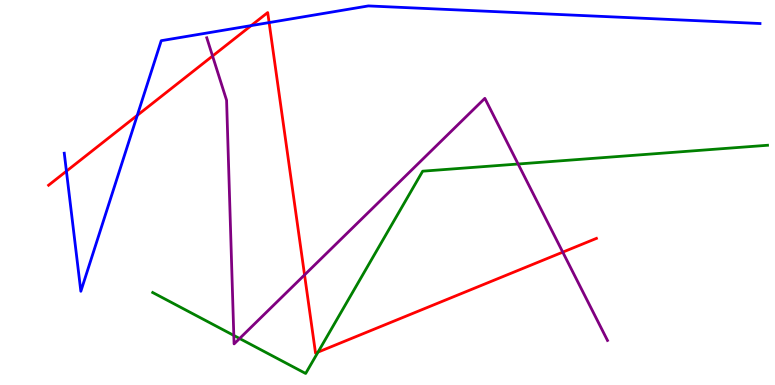[{'lines': ['blue', 'red'], 'intersections': [{'x': 0.857, 'y': 5.55}, {'x': 1.77, 'y': 7.0}, {'x': 3.24, 'y': 9.34}, {'x': 3.47, 'y': 9.41}]}, {'lines': ['green', 'red'], 'intersections': [{'x': 4.1, 'y': 0.854}]}, {'lines': ['purple', 'red'], 'intersections': [{'x': 2.74, 'y': 8.54}, {'x': 3.93, 'y': 2.86}, {'x': 7.26, 'y': 3.45}]}, {'lines': ['blue', 'green'], 'intersections': []}, {'lines': ['blue', 'purple'], 'intersections': []}, {'lines': ['green', 'purple'], 'intersections': [{'x': 3.02, 'y': 1.29}, {'x': 3.09, 'y': 1.21}, {'x': 6.69, 'y': 5.74}]}]